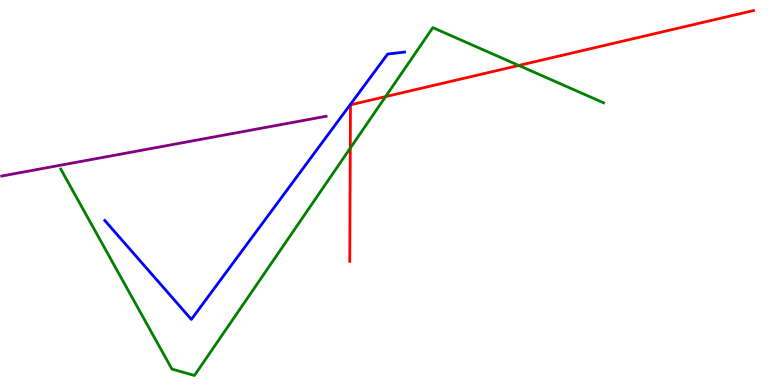[{'lines': ['blue', 'red'], 'intersections': []}, {'lines': ['green', 'red'], 'intersections': [{'x': 4.52, 'y': 6.15}, {'x': 4.98, 'y': 7.49}, {'x': 6.69, 'y': 8.3}]}, {'lines': ['purple', 'red'], 'intersections': []}, {'lines': ['blue', 'green'], 'intersections': []}, {'lines': ['blue', 'purple'], 'intersections': []}, {'lines': ['green', 'purple'], 'intersections': []}]